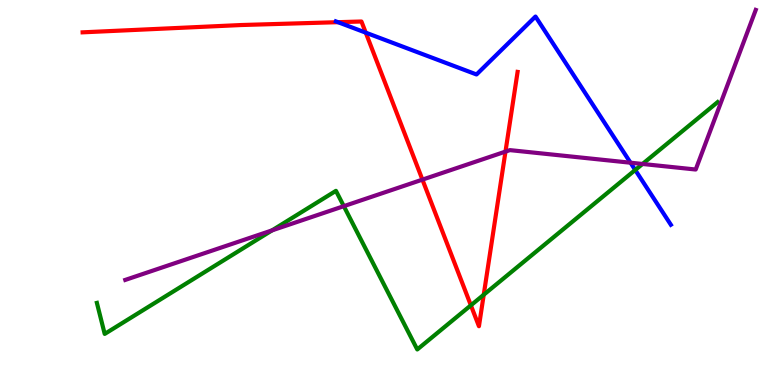[{'lines': ['blue', 'red'], 'intersections': [{'x': 4.36, 'y': 9.42}, {'x': 4.72, 'y': 9.15}]}, {'lines': ['green', 'red'], 'intersections': [{'x': 6.08, 'y': 2.07}, {'x': 6.24, 'y': 2.34}]}, {'lines': ['purple', 'red'], 'intersections': [{'x': 5.45, 'y': 5.33}, {'x': 6.52, 'y': 6.06}]}, {'lines': ['blue', 'green'], 'intersections': [{'x': 8.2, 'y': 5.59}]}, {'lines': ['blue', 'purple'], 'intersections': [{'x': 8.14, 'y': 5.77}]}, {'lines': ['green', 'purple'], 'intersections': [{'x': 3.51, 'y': 4.02}, {'x': 4.44, 'y': 4.65}, {'x': 8.29, 'y': 5.74}]}]